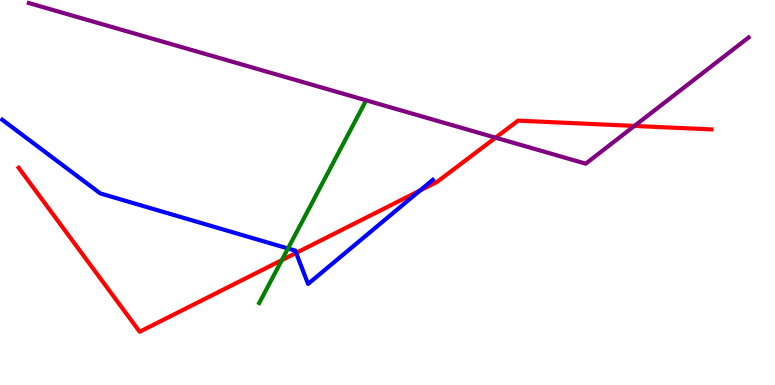[{'lines': ['blue', 'red'], 'intersections': [{'x': 3.82, 'y': 3.43}, {'x': 5.42, 'y': 5.05}]}, {'lines': ['green', 'red'], 'intersections': [{'x': 3.64, 'y': 3.24}]}, {'lines': ['purple', 'red'], 'intersections': [{'x': 6.39, 'y': 6.42}, {'x': 8.19, 'y': 6.73}]}, {'lines': ['blue', 'green'], 'intersections': [{'x': 3.72, 'y': 3.55}]}, {'lines': ['blue', 'purple'], 'intersections': []}, {'lines': ['green', 'purple'], 'intersections': []}]